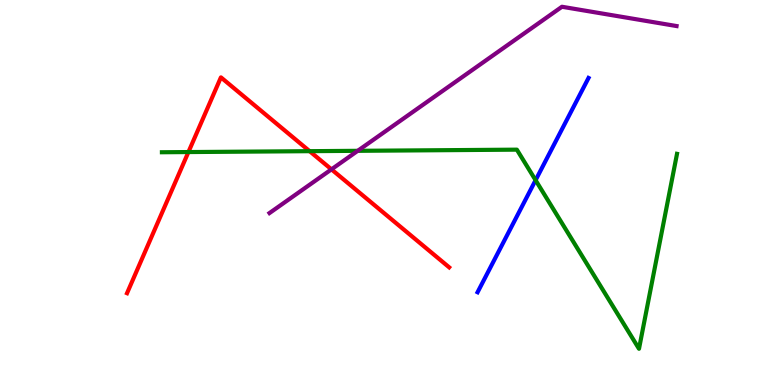[{'lines': ['blue', 'red'], 'intersections': []}, {'lines': ['green', 'red'], 'intersections': [{'x': 2.43, 'y': 6.05}, {'x': 3.99, 'y': 6.07}]}, {'lines': ['purple', 'red'], 'intersections': [{'x': 4.28, 'y': 5.6}]}, {'lines': ['blue', 'green'], 'intersections': [{'x': 6.91, 'y': 5.32}]}, {'lines': ['blue', 'purple'], 'intersections': []}, {'lines': ['green', 'purple'], 'intersections': [{'x': 4.62, 'y': 6.08}]}]